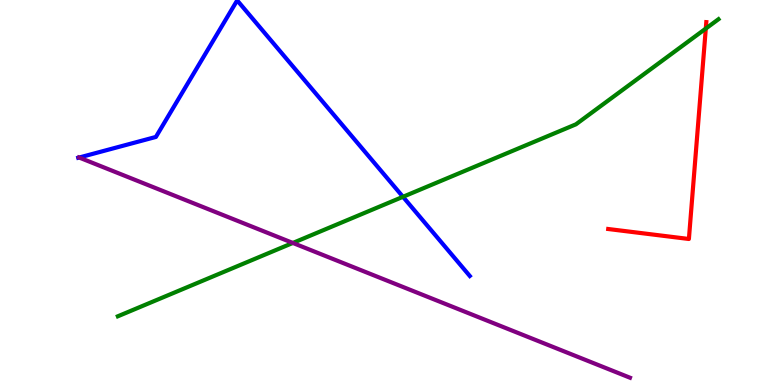[{'lines': ['blue', 'red'], 'intersections': []}, {'lines': ['green', 'red'], 'intersections': [{'x': 9.11, 'y': 9.26}]}, {'lines': ['purple', 'red'], 'intersections': []}, {'lines': ['blue', 'green'], 'intersections': [{'x': 5.2, 'y': 4.89}]}, {'lines': ['blue', 'purple'], 'intersections': [{'x': 1.02, 'y': 5.91}]}, {'lines': ['green', 'purple'], 'intersections': [{'x': 3.78, 'y': 3.69}]}]